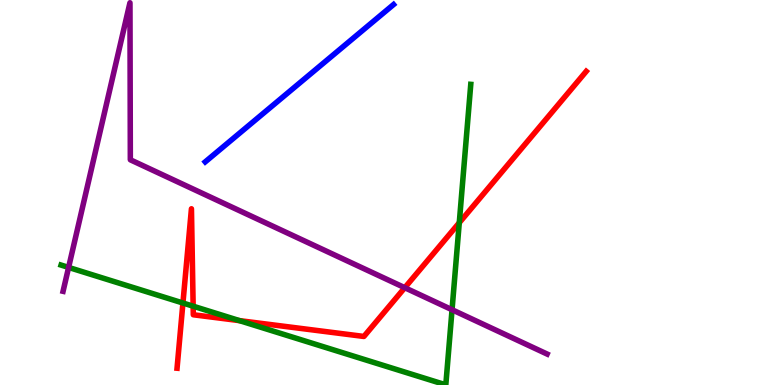[{'lines': ['blue', 'red'], 'intersections': []}, {'lines': ['green', 'red'], 'intersections': [{'x': 2.36, 'y': 2.13}, {'x': 2.49, 'y': 2.05}, {'x': 3.09, 'y': 1.67}, {'x': 5.93, 'y': 4.21}]}, {'lines': ['purple', 'red'], 'intersections': [{'x': 5.22, 'y': 2.53}]}, {'lines': ['blue', 'green'], 'intersections': []}, {'lines': ['blue', 'purple'], 'intersections': []}, {'lines': ['green', 'purple'], 'intersections': [{'x': 0.885, 'y': 3.05}, {'x': 5.83, 'y': 1.95}]}]